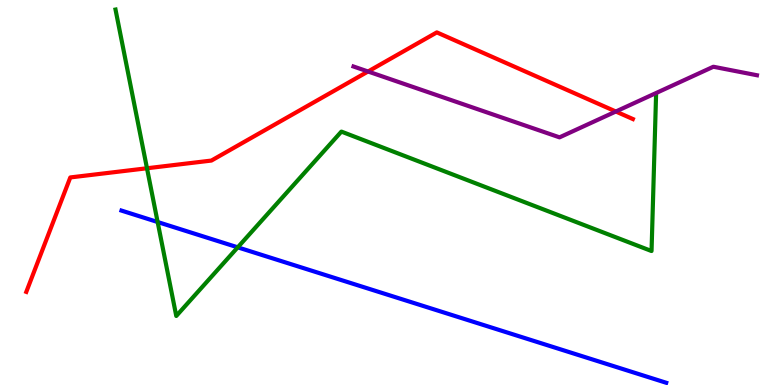[{'lines': ['blue', 'red'], 'intersections': []}, {'lines': ['green', 'red'], 'intersections': [{'x': 1.9, 'y': 5.63}]}, {'lines': ['purple', 'red'], 'intersections': [{'x': 4.75, 'y': 8.14}, {'x': 7.95, 'y': 7.1}]}, {'lines': ['blue', 'green'], 'intersections': [{'x': 2.03, 'y': 4.23}, {'x': 3.07, 'y': 3.58}]}, {'lines': ['blue', 'purple'], 'intersections': []}, {'lines': ['green', 'purple'], 'intersections': []}]